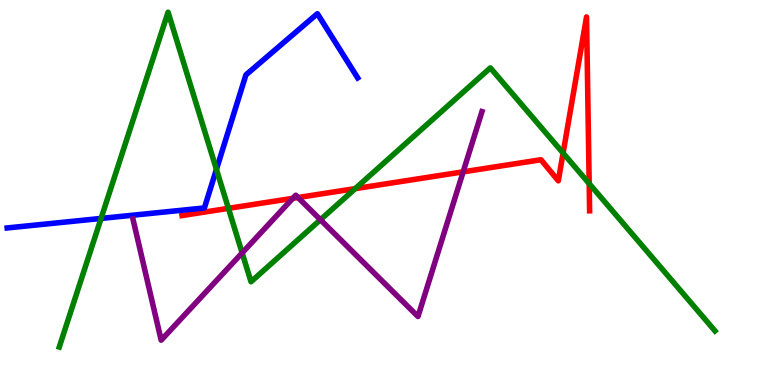[{'lines': ['blue', 'red'], 'intersections': []}, {'lines': ['green', 'red'], 'intersections': [{'x': 2.95, 'y': 4.59}, {'x': 4.58, 'y': 5.1}, {'x': 7.27, 'y': 6.02}, {'x': 7.6, 'y': 5.23}]}, {'lines': ['purple', 'red'], 'intersections': [{'x': 3.78, 'y': 4.85}, {'x': 3.85, 'y': 4.87}, {'x': 5.98, 'y': 5.54}]}, {'lines': ['blue', 'green'], 'intersections': [{'x': 1.3, 'y': 4.33}, {'x': 2.79, 'y': 5.6}]}, {'lines': ['blue', 'purple'], 'intersections': []}, {'lines': ['green', 'purple'], 'intersections': [{'x': 3.12, 'y': 3.43}, {'x': 4.13, 'y': 4.29}]}]